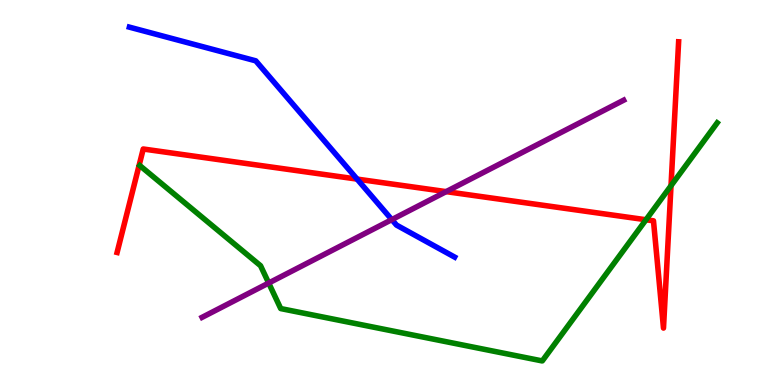[{'lines': ['blue', 'red'], 'intersections': [{'x': 4.61, 'y': 5.35}]}, {'lines': ['green', 'red'], 'intersections': [{'x': 8.34, 'y': 4.29}, {'x': 8.66, 'y': 5.18}]}, {'lines': ['purple', 'red'], 'intersections': [{'x': 5.76, 'y': 5.02}]}, {'lines': ['blue', 'green'], 'intersections': []}, {'lines': ['blue', 'purple'], 'intersections': [{'x': 5.06, 'y': 4.3}]}, {'lines': ['green', 'purple'], 'intersections': [{'x': 3.47, 'y': 2.65}]}]